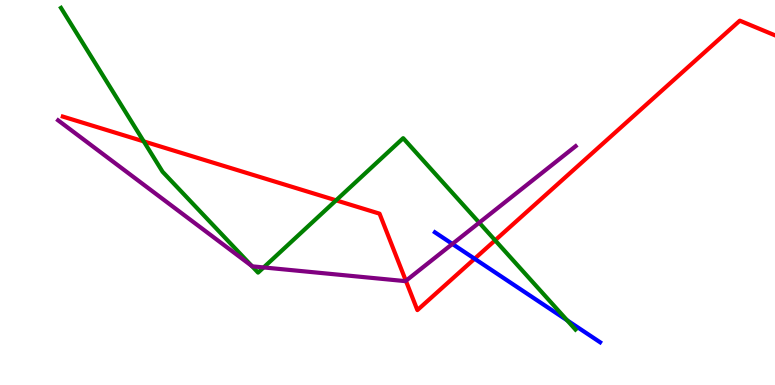[{'lines': ['blue', 'red'], 'intersections': [{'x': 6.12, 'y': 3.28}]}, {'lines': ['green', 'red'], 'intersections': [{'x': 1.85, 'y': 6.33}, {'x': 4.34, 'y': 4.8}, {'x': 6.39, 'y': 3.76}]}, {'lines': ['purple', 'red'], 'intersections': [{'x': 5.24, 'y': 2.71}]}, {'lines': ['blue', 'green'], 'intersections': [{'x': 7.32, 'y': 1.68}]}, {'lines': ['blue', 'purple'], 'intersections': [{'x': 5.84, 'y': 3.66}]}, {'lines': ['green', 'purple'], 'intersections': [{'x': 3.25, 'y': 3.09}, {'x': 3.4, 'y': 3.05}, {'x': 6.18, 'y': 4.22}]}]